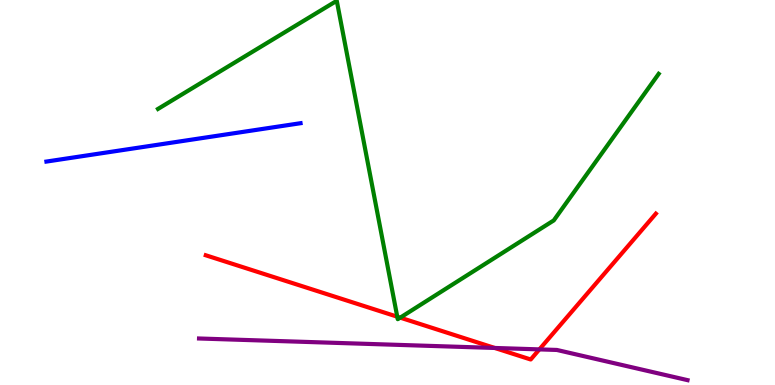[{'lines': ['blue', 'red'], 'intersections': []}, {'lines': ['green', 'red'], 'intersections': [{'x': 5.13, 'y': 1.77}, {'x': 5.16, 'y': 1.75}]}, {'lines': ['purple', 'red'], 'intersections': [{'x': 6.38, 'y': 0.962}, {'x': 6.96, 'y': 0.925}]}, {'lines': ['blue', 'green'], 'intersections': []}, {'lines': ['blue', 'purple'], 'intersections': []}, {'lines': ['green', 'purple'], 'intersections': []}]